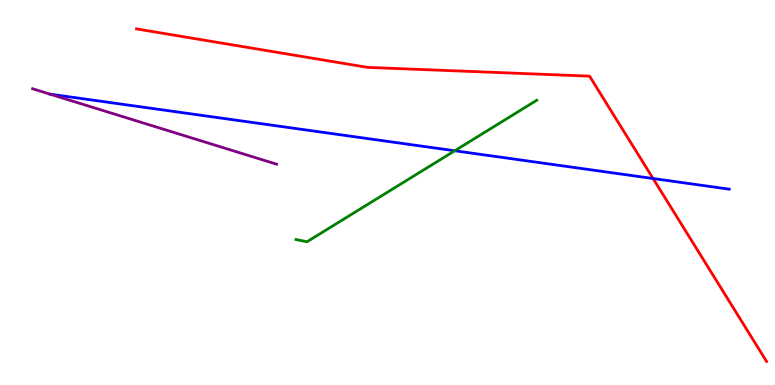[{'lines': ['blue', 'red'], 'intersections': [{'x': 8.43, 'y': 5.36}]}, {'lines': ['green', 'red'], 'intersections': []}, {'lines': ['purple', 'red'], 'intersections': []}, {'lines': ['blue', 'green'], 'intersections': [{'x': 5.87, 'y': 6.08}]}, {'lines': ['blue', 'purple'], 'intersections': []}, {'lines': ['green', 'purple'], 'intersections': []}]